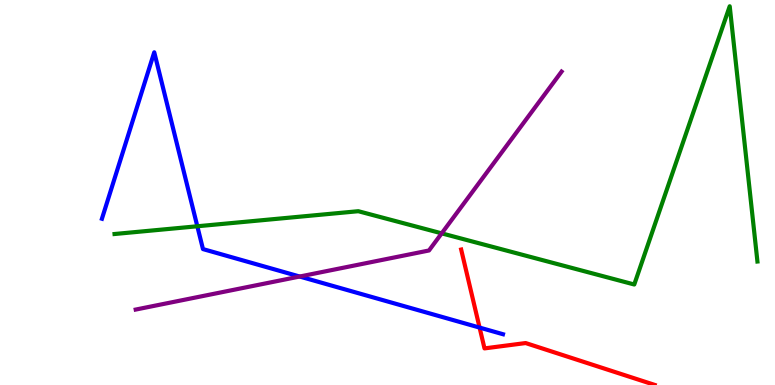[{'lines': ['blue', 'red'], 'intersections': [{'x': 6.19, 'y': 1.49}]}, {'lines': ['green', 'red'], 'intersections': []}, {'lines': ['purple', 'red'], 'intersections': []}, {'lines': ['blue', 'green'], 'intersections': [{'x': 2.55, 'y': 4.12}]}, {'lines': ['blue', 'purple'], 'intersections': [{'x': 3.87, 'y': 2.82}]}, {'lines': ['green', 'purple'], 'intersections': [{'x': 5.7, 'y': 3.94}]}]